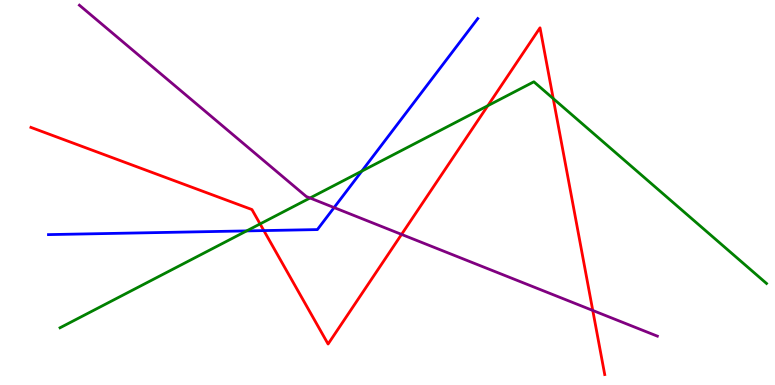[{'lines': ['blue', 'red'], 'intersections': [{'x': 3.4, 'y': 4.01}]}, {'lines': ['green', 'red'], 'intersections': [{'x': 3.36, 'y': 4.18}, {'x': 6.29, 'y': 7.25}, {'x': 7.14, 'y': 7.44}]}, {'lines': ['purple', 'red'], 'intersections': [{'x': 5.18, 'y': 3.91}, {'x': 7.65, 'y': 1.94}]}, {'lines': ['blue', 'green'], 'intersections': [{'x': 3.18, 'y': 4.0}, {'x': 4.67, 'y': 5.56}]}, {'lines': ['blue', 'purple'], 'intersections': [{'x': 4.31, 'y': 4.61}]}, {'lines': ['green', 'purple'], 'intersections': [{'x': 4.0, 'y': 4.86}]}]